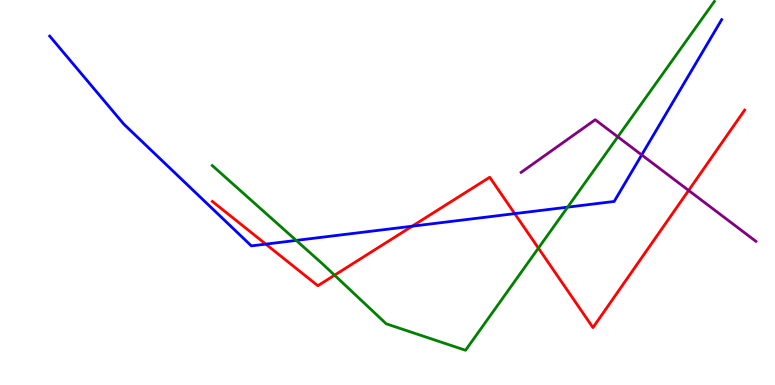[{'lines': ['blue', 'red'], 'intersections': [{'x': 3.43, 'y': 3.66}, {'x': 5.32, 'y': 4.12}, {'x': 6.64, 'y': 4.45}]}, {'lines': ['green', 'red'], 'intersections': [{'x': 4.32, 'y': 2.85}, {'x': 6.95, 'y': 3.55}]}, {'lines': ['purple', 'red'], 'intersections': [{'x': 8.89, 'y': 5.05}]}, {'lines': ['blue', 'green'], 'intersections': [{'x': 3.82, 'y': 3.76}, {'x': 7.32, 'y': 4.62}]}, {'lines': ['blue', 'purple'], 'intersections': [{'x': 8.28, 'y': 5.98}]}, {'lines': ['green', 'purple'], 'intersections': [{'x': 7.97, 'y': 6.45}]}]